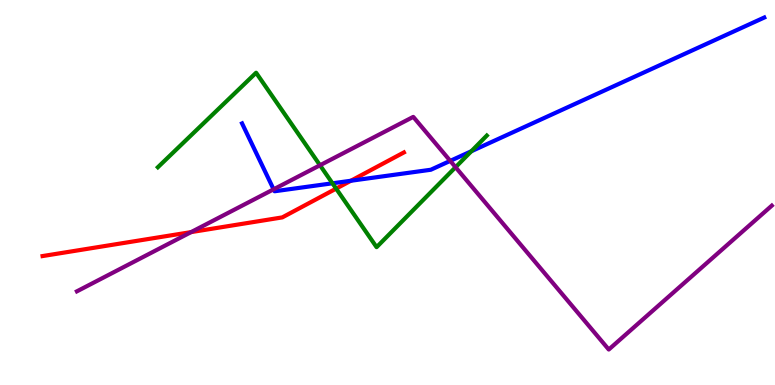[{'lines': ['blue', 'red'], 'intersections': [{'x': 4.53, 'y': 5.31}]}, {'lines': ['green', 'red'], 'intersections': [{'x': 4.34, 'y': 5.1}]}, {'lines': ['purple', 'red'], 'intersections': [{'x': 2.47, 'y': 3.97}]}, {'lines': ['blue', 'green'], 'intersections': [{'x': 4.29, 'y': 5.24}, {'x': 6.08, 'y': 6.07}]}, {'lines': ['blue', 'purple'], 'intersections': [{'x': 3.53, 'y': 5.08}, {'x': 5.81, 'y': 5.82}]}, {'lines': ['green', 'purple'], 'intersections': [{'x': 4.13, 'y': 5.71}, {'x': 5.88, 'y': 5.66}]}]